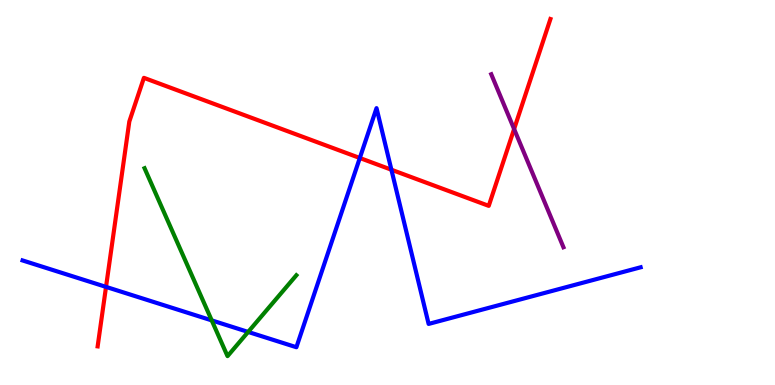[{'lines': ['blue', 'red'], 'intersections': [{'x': 1.37, 'y': 2.55}, {'x': 4.64, 'y': 5.9}, {'x': 5.05, 'y': 5.59}]}, {'lines': ['green', 'red'], 'intersections': []}, {'lines': ['purple', 'red'], 'intersections': [{'x': 6.63, 'y': 6.65}]}, {'lines': ['blue', 'green'], 'intersections': [{'x': 2.73, 'y': 1.68}, {'x': 3.2, 'y': 1.38}]}, {'lines': ['blue', 'purple'], 'intersections': []}, {'lines': ['green', 'purple'], 'intersections': []}]